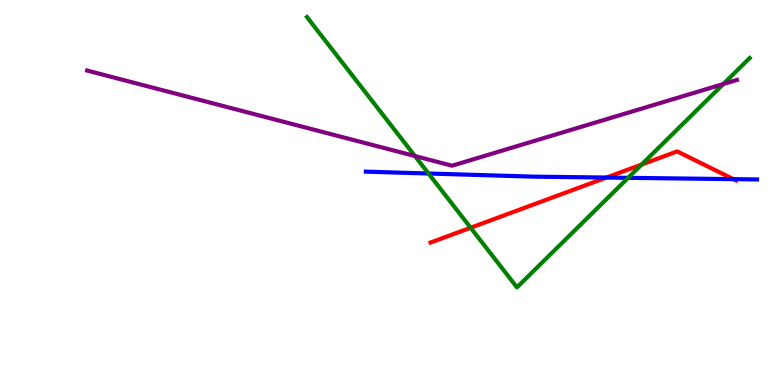[{'lines': ['blue', 'red'], 'intersections': [{'x': 7.83, 'y': 5.39}, {'x': 9.46, 'y': 5.35}]}, {'lines': ['green', 'red'], 'intersections': [{'x': 6.07, 'y': 4.08}, {'x': 8.28, 'y': 5.73}]}, {'lines': ['purple', 'red'], 'intersections': []}, {'lines': ['blue', 'green'], 'intersections': [{'x': 5.53, 'y': 5.49}, {'x': 8.11, 'y': 5.38}]}, {'lines': ['blue', 'purple'], 'intersections': []}, {'lines': ['green', 'purple'], 'intersections': [{'x': 5.35, 'y': 5.95}, {'x': 9.33, 'y': 7.82}]}]